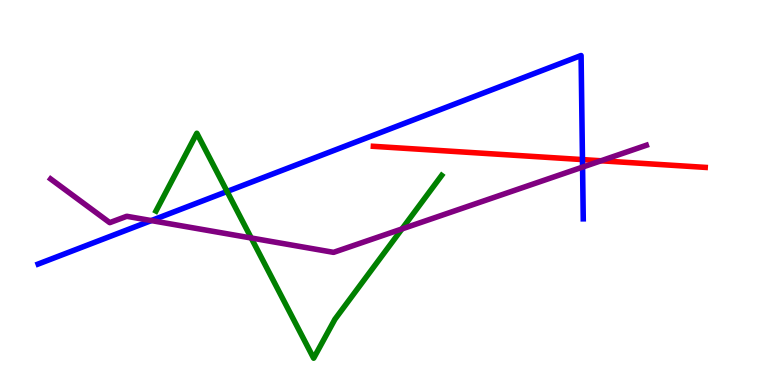[{'lines': ['blue', 'red'], 'intersections': [{'x': 7.52, 'y': 5.85}]}, {'lines': ['green', 'red'], 'intersections': []}, {'lines': ['purple', 'red'], 'intersections': [{'x': 7.76, 'y': 5.82}]}, {'lines': ['blue', 'green'], 'intersections': [{'x': 2.93, 'y': 5.03}]}, {'lines': ['blue', 'purple'], 'intersections': [{'x': 1.95, 'y': 4.27}, {'x': 7.52, 'y': 5.66}]}, {'lines': ['green', 'purple'], 'intersections': [{'x': 3.24, 'y': 3.82}, {'x': 5.19, 'y': 4.05}]}]